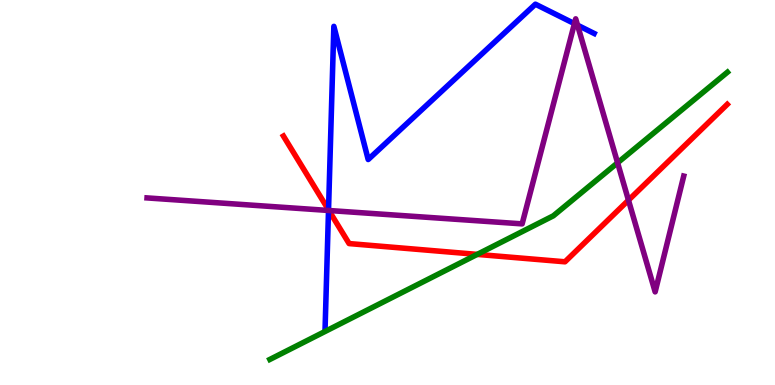[{'lines': ['blue', 'red'], 'intersections': [{'x': 4.24, 'y': 4.55}]}, {'lines': ['green', 'red'], 'intersections': [{'x': 6.16, 'y': 3.39}]}, {'lines': ['purple', 'red'], 'intersections': [{'x': 4.24, 'y': 4.53}, {'x': 8.11, 'y': 4.8}]}, {'lines': ['blue', 'green'], 'intersections': []}, {'lines': ['blue', 'purple'], 'intersections': [{'x': 4.24, 'y': 4.53}, {'x': 7.41, 'y': 9.39}, {'x': 7.45, 'y': 9.35}]}, {'lines': ['green', 'purple'], 'intersections': [{'x': 7.97, 'y': 5.77}]}]